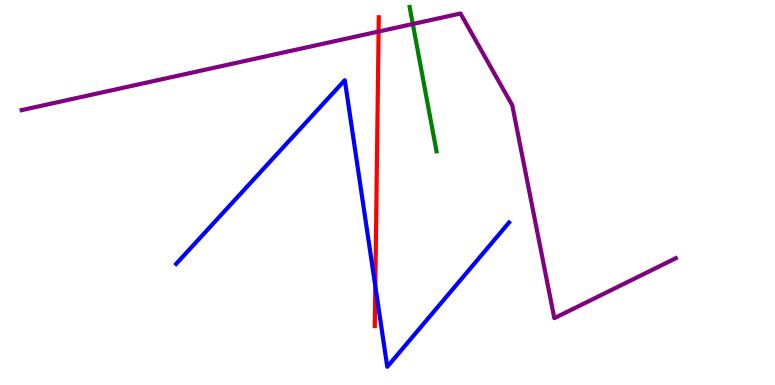[{'lines': ['blue', 'red'], 'intersections': [{'x': 4.84, 'y': 2.57}]}, {'lines': ['green', 'red'], 'intersections': []}, {'lines': ['purple', 'red'], 'intersections': [{'x': 4.89, 'y': 9.18}]}, {'lines': ['blue', 'green'], 'intersections': []}, {'lines': ['blue', 'purple'], 'intersections': []}, {'lines': ['green', 'purple'], 'intersections': [{'x': 5.33, 'y': 9.38}]}]